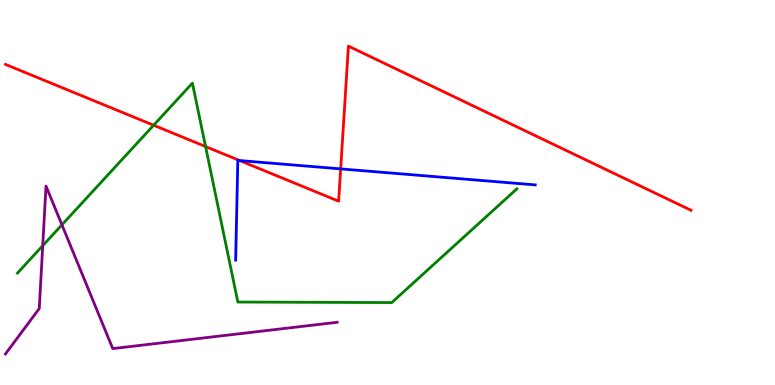[{'lines': ['blue', 'red'], 'intersections': [{'x': 3.09, 'y': 5.83}, {'x': 4.4, 'y': 5.61}]}, {'lines': ['green', 'red'], 'intersections': [{'x': 1.98, 'y': 6.75}, {'x': 2.65, 'y': 6.19}]}, {'lines': ['purple', 'red'], 'intersections': []}, {'lines': ['blue', 'green'], 'intersections': []}, {'lines': ['blue', 'purple'], 'intersections': []}, {'lines': ['green', 'purple'], 'intersections': [{'x': 0.551, 'y': 3.62}, {'x': 0.799, 'y': 4.16}]}]